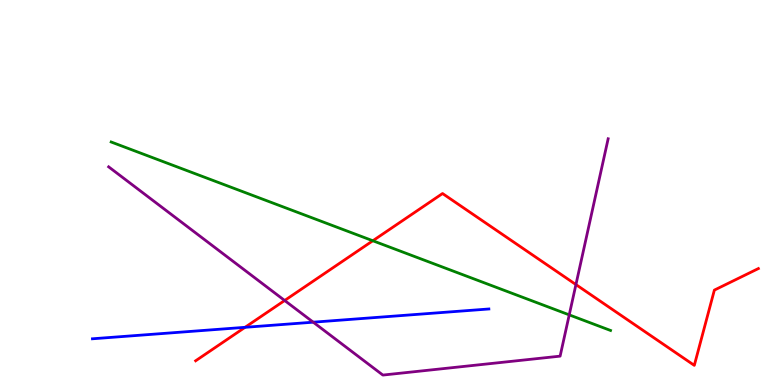[{'lines': ['blue', 'red'], 'intersections': [{'x': 3.16, 'y': 1.5}]}, {'lines': ['green', 'red'], 'intersections': [{'x': 4.81, 'y': 3.75}]}, {'lines': ['purple', 'red'], 'intersections': [{'x': 3.67, 'y': 2.2}, {'x': 7.43, 'y': 2.61}]}, {'lines': ['blue', 'green'], 'intersections': []}, {'lines': ['blue', 'purple'], 'intersections': [{'x': 4.04, 'y': 1.63}]}, {'lines': ['green', 'purple'], 'intersections': [{'x': 7.35, 'y': 1.82}]}]